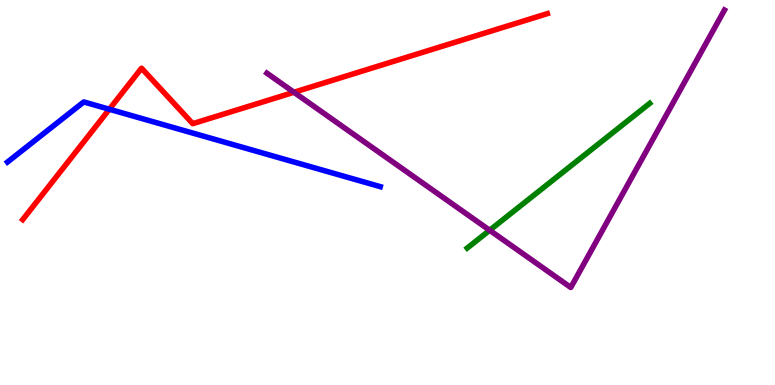[{'lines': ['blue', 'red'], 'intersections': [{'x': 1.41, 'y': 7.16}]}, {'lines': ['green', 'red'], 'intersections': []}, {'lines': ['purple', 'red'], 'intersections': [{'x': 3.79, 'y': 7.6}]}, {'lines': ['blue', 'green'], 'intersections': []}, {'lines': ['blue', 'purple'], 'intersections': []}, {'lines': ['green', 'purple'], 'intersections': [{'x': 6.32, 'y': 4.02}]}]